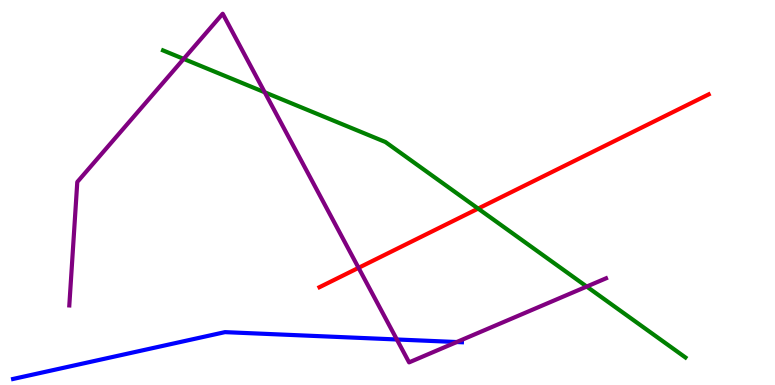[{'lines': ['blue', 'red'], 'intersections': []}, {'lines': ['green', 'red'], 'intersections': [{'x': 6.17, 'y': 4.58}]}, {'lines': ['purple', 'red'], 'intersections': [{'x': 4.63, 'y': 3.04}]}, {'lines': ['blue', 'green'], 'intersections': []}, {'lines': ['blue', 'purple'], 'intersections': [{'x': 5.12, 'y': 1.18}, {'x': 5.89, 'y': 1.12}]}, {'lines': ['green', 'purple'], 'intersections': [{'x': 2.37, 'y': 8.47}, {'x': 3.42, 'y': 7.6}, {'x': 7.57, 'y': 2.56}]}]